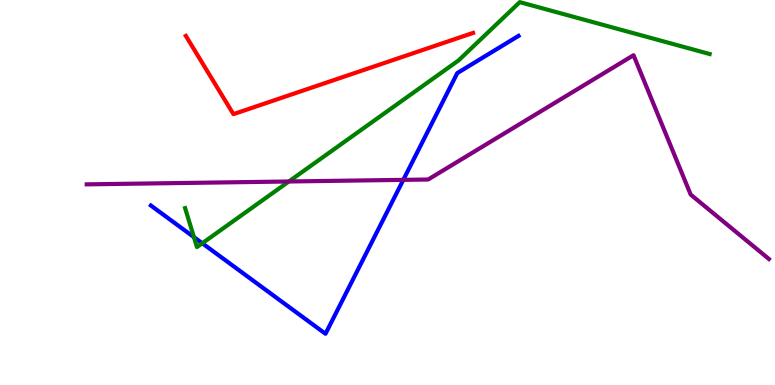[{'lines': ['blue', 'red'], 'intersections': []}, {'lines': ['green', 'red'], 'intersections': []}, {'lines': ['purple', 'red'], 'intersections': []}, {'lines': ['blue', 'green'], 'intersections': [{'x': 2.5, 'y': 3.84}, {'x': 2.61, 'y': 3.68}]}, {'lines': ['blue', 'purple'], 'intersections': [{'x': 5.2, 'y': 5.33}]}, {'lines': ['green', 'purple'], 'intersections': [{'x': 3.73, 'y': 5.29}]}]